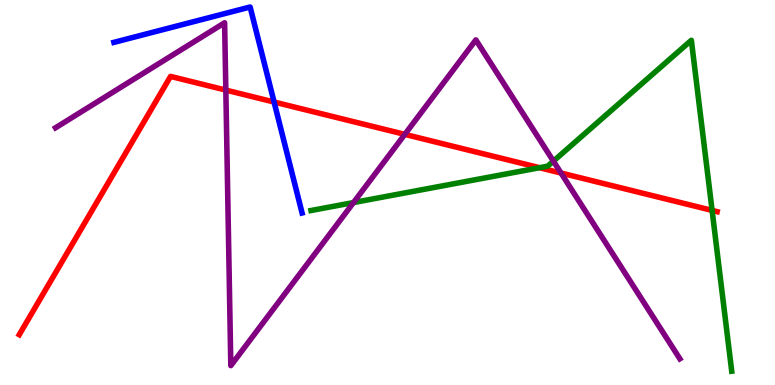[{'lines': ['blue', 'red'], 'intersections': [{'x': 3.54, 'y': 7.35}]}, {'lines': ['green', 'red'], 'intersections': [{'x': 6.96, 'y': 5.64}, {'x': 9.19, 'y': 4.53}]}, {'lines': ['purple', 'red'], 'intersections': [{'x': 2.91, 'y': 7.66}, {'x': 5.22, 'y': 6.51}, {'x': 7.24, 'y': 5.51}]}, {'lines': ['blue', 'green'], 'intersections': []}, {'lines': ['blue', 'purple'], 'intersections': []}, {'lines': ['green', 'purple'], 'intersections': [{'x': 4.56, 'y': 4.74}, {'x': 7.14, 'y': 5.81}]}]